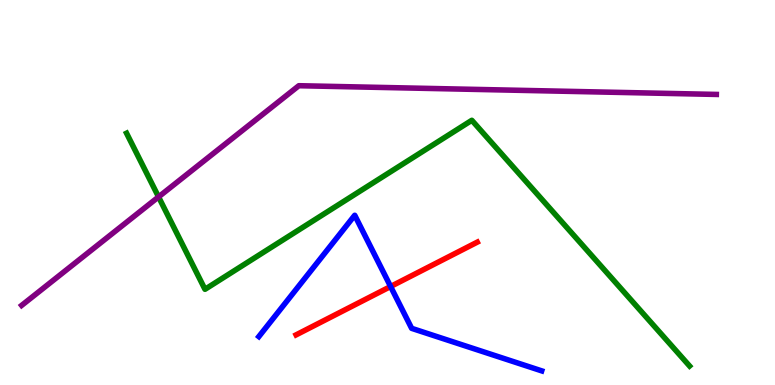[{'lines': ['blue', 'red'], 'intersections': [{'x': 5.04, 'y': 2.56}]}, {'lines': ['green', 'red'], 'intersections': []}, {'lines': ['purple', 'red'], 'intersections': []}, {'lines': ['blue', 'green'], 'intersections': []}, {'lines': ['blue', 'purple'], 'intersections': []}, {'lines': ['green', 'purple'], 'intersections': [{'x': 2.05, 'y': 4.89}]}]